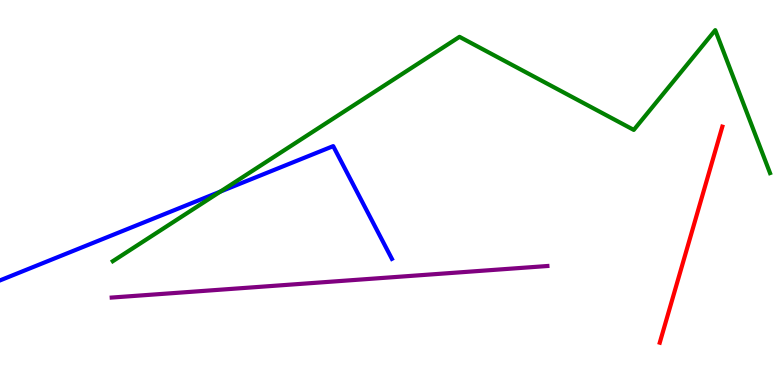[{'lines': ['blue', 'red'], 'intersections': []}, {'lines': ['green', 'red'], 'intersections': []}, {'lines': ['purple', 'red'], 'intersections': []}, {'lines': ['blue', 'green'], 'intersections': [{'x': 2.84, 'y': 5.02}]}, {'lines': ['blue', 'purple'], 'intersections': []}, {'lines': ['green', 'purple'], 'intersections': []}]